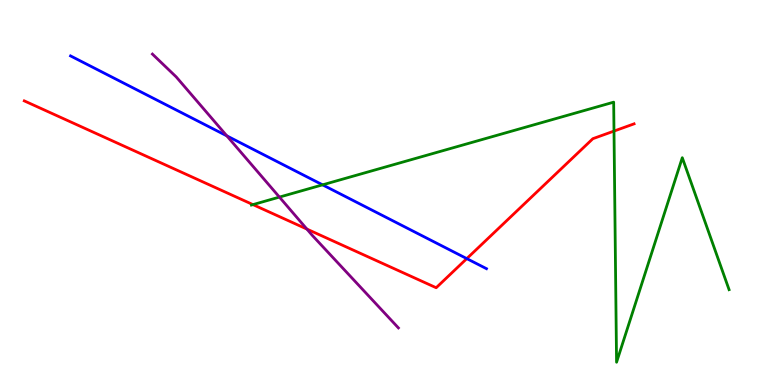[{'lines': ['blue', 'red'], 'intersections': [{'x': 6.02, 'y': 3.28}]}, {'lines': ['green', 'red'], 'intersections': [{'x': 3.26, 'y': 4.69}, {'x': 7.92, 'y': 6.6}]}, {'lines': ['purple', 'red'], 'intersections': [{'x': 3.96, 'y': 4.05}]}, {'lines': ['blue', 'green'], 'intersections': [{'x': 4.16, 'y': 5.2}]}, {'lines': ['blue', 'purple'], 'intersections': [{'x': 2.93, 'y': 6.47}]}, {'lines': ['green', 'purple'], 'intersections': [{'x': 3.61, 'y': 4.88}]}]